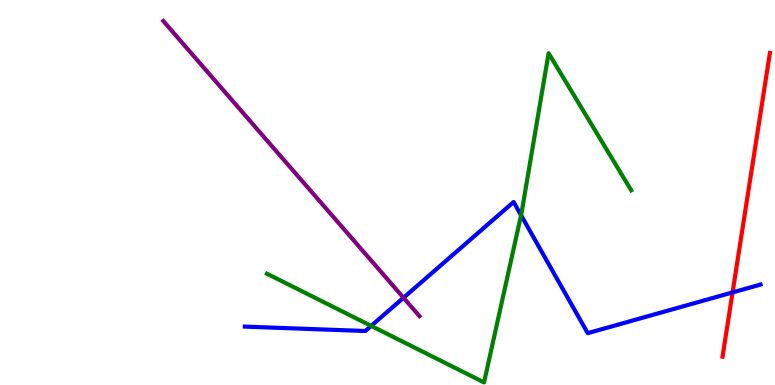[{'lines': ['blue', 'red'], 'intersections': [{'x': 9.45, 'y': 2.4}]}, {'lines': ['green', 'red'], 'intersections': []}, {'lines': ['purple', 'red'], 'intersections': []}, {'lines': ['blue', 'green'], 'intersections': [{'x': 4.79, 'y': 1.54}, {'x': 6.72, 'y': 4.41}]}, {'lines': ['blue', 'purple'], 'intersections': [{'x': 5.21, 'y': 2.27}]}, {'lines': ['green', 'purple'], 'intersections': []}]